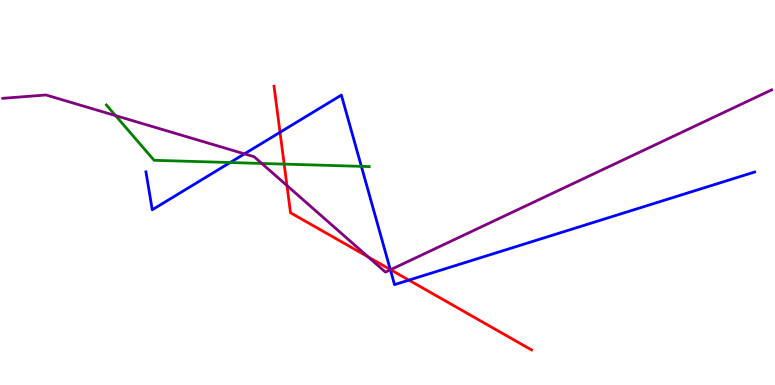[{'lines': ['blue', 'red'], 'intersections': [{'x': 3.61, 'y': 6.56}, {'x': 5.04, 'y': 3.0}, {'x': 5.28, 'y': 2.72}]}, {'lines': ['green', 'red'], 'intersections': [{'x': 3.67, 'y': 5.74}]}, {'lines': ['purple', 'red'], 'intersections': [{'x': 3.7, 'y': 5.18}, {'x': 4.75, 'y': 3.32}, {'x': 5.04, 'y': 2.99}]}, {'lines': ['blue', 'green'], 'intersections': [{'x': 2.97, 'y': 5.78}, {'x': 4.66, 'y': 5.68}]}, {'lines': ['blue', 'purple'], 'intersections': [{'x': 3.15, 'y': 6.0}, {'x': 5.04, 'y': 2.99}]}, {'lines': ['green', 'purple'], 'intersections': [{'x': 1.49, 'y': 7.0}, {'x': 3.38, 'y': 5.75}]}]